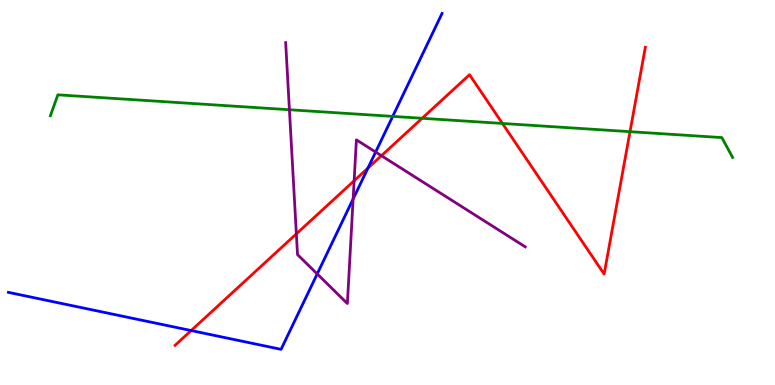[{'lines': ['blue', 'red'], 'intersections': [{'x': 2.47, 'y': 1.41}, {'x': 4.75, 'y': 5.63}]}, {'lines': ['green', 'red'], 'intersections': [{'x': 5.45, 'y': 6.93}, {'x': 6.48, 'y': 6.79}, {'x': 8.13, 'y': 6.58}]}, {'lines': ['purple', 'red'], 'intersections': [{'x': 3.82, 'y': 3.93}, {'x': 4.57, 'y': 5.3}, {'x': 4.92, 'y': 5.96}]}, {'lines': ['blue', 'green'], 'intersections': [{'x': 5.07, 'y': 6.98}]}, {'lines': ['blue', 'purple'], 'intersections': [{'x': 4.09, 'y': 2.88}, {'x': 4.56, 'y': 4.83}, {'x': 4.85, 'y': 6.05}]}, {'lines': ['green', 'purple'], 'intersections': [{'x': 3.73, 'y': 7.15}]}]